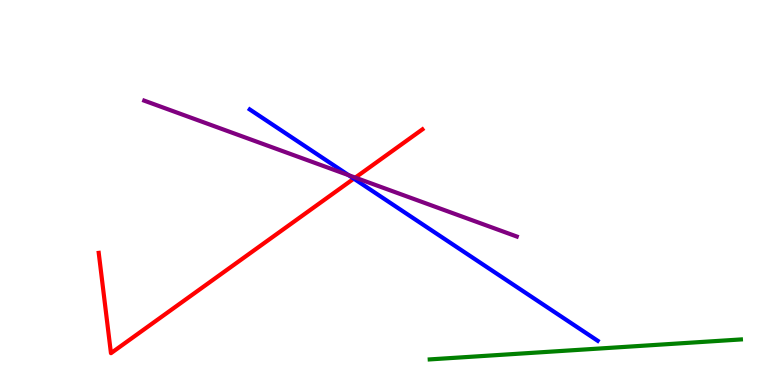[{'lines': ['blue', 'red'], 'intersections': [{'x': 4.57, 'y': 5.36}]}, {'lines': ['green', 'red'], 'intersections': []}, {'lines': ['purple', 'red'], 'intersections': [{'x': 4.58, 'y': 5.39}]}, {'lines': ['blue', 'green'], 'intersections': []}, {'lines': ['blue', 'purple'], 'intersections': [{'x': 4.5, 'y': 5.45}]}, {'lines': ['green', 'purple'], 'intersections': []}]